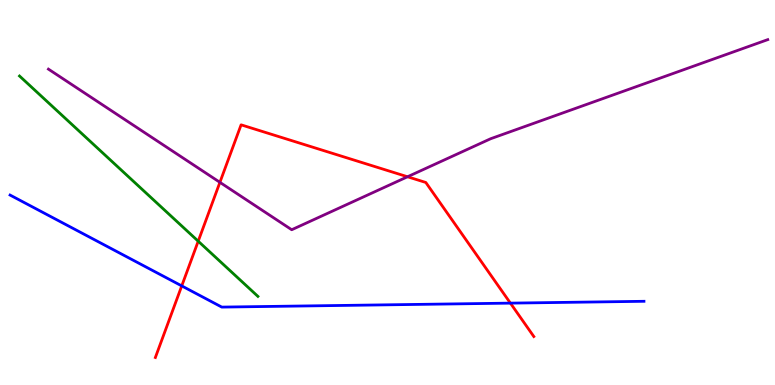[{'lines': ['blue', 'red'], 'intersections': [{'x': 2.35, 'y': 2.57}, {'x': 6.59, 'y': 2.13}]}, {'lines': ['green', 'red'], 'intersections': [{'x': 2.56, 'y': 3.73}]}, {'lines': ['purple', 'red'], 'intersections': [{'x': 2.84, 'y': 5.26}, {'x': 5.26, 'y': 5.41}]}, {'lines': ['blue', 'green'], 'intersections': []}, {'lines': ['blue', 'purple'], 'intersections': []}, {'lines': ['green', 'purple'], 'intersections': []}]